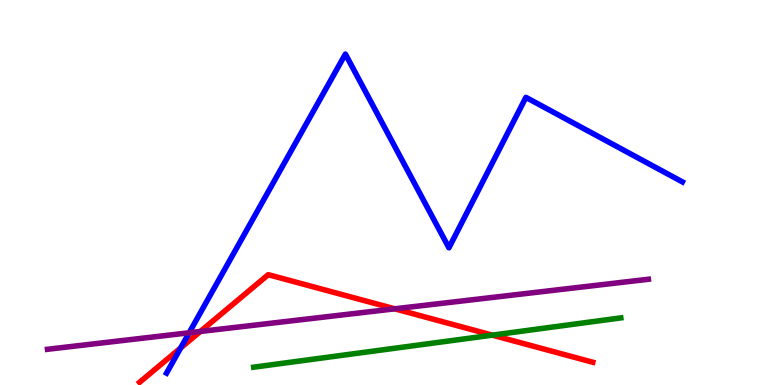[{'lines': ['blue', 'red'], 'intersections': [{'x': 2.33, 'y': 0.962}]}, {'lines': ['green', 'red'], 'intersections': [{'x': 6.35, 'y': 1.3}]}, {'lines': ['purple', 'red'], 'intersections': [{'x': 2.59, 'y': 1.39}, {'x': 5.09, 'y': 1.98}]}, {'lines': ['blue', 'green'], 'intersections': []}, {'lines': ['blue', 'purple'], 'intersections': [{'x': 2.44, 'y': 1.36}]}, {'lines': ['green', 'purple'], 'intersections': []}]